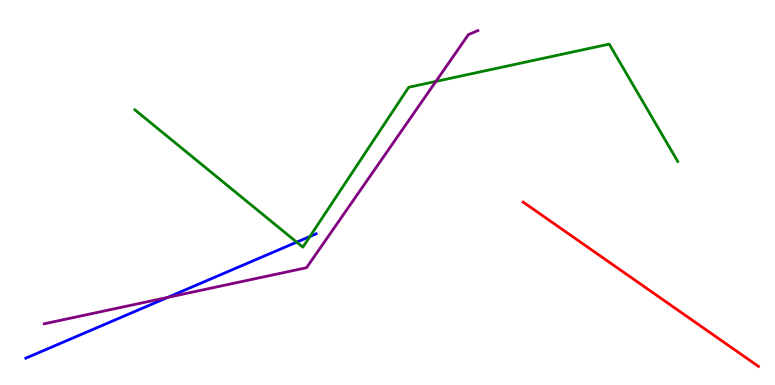[{'lines': ['blue', 'red'], 'intersections': []}, {'lines': ['green', 'red'], 'intersections': []}, {'lines': ['purple', 'red'], 'intersections': []}, {'lines': ['blue', 'green'], 'intersections': [{'x': 3.83, 'y': 3.71}, {'x': 4.0, 'y': 3.86}]}, {'lines': ['blue', 'purple'], 'intersections': [{'x': 2.16, 'y': 2.28}]}, {'lines': ['green', 'purple'], 'intersections': [{'x': 5.62, 'y': 7.89}]}]